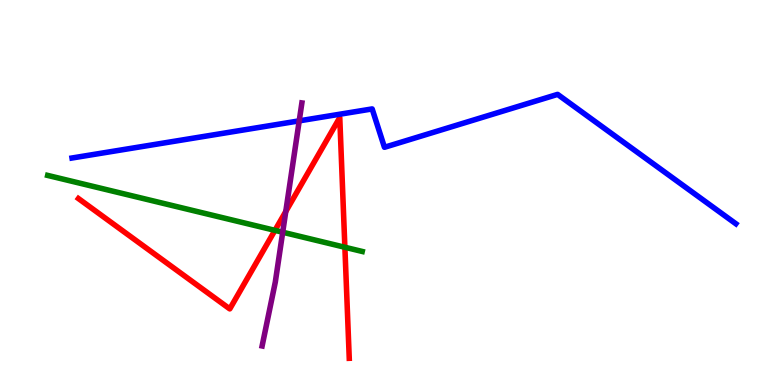[{'lines': ['blue', 'red'], 'intersections': []}, {'lines': ['green', 'red'], 'intersections': [{'x': 3.55, 'y': 4.02}, {'x': 4.45, 'y': 3.58}]}, {'lines': ['purple', 'red'], 'intersections': [{'x': 3.69, 'y': 4.51}]}, {'lines': ['blue', 'green'], 'intersections': []}, {'lines': ['blue', 'purple'], 'intersections': [{'x': 3.86, 'y': 6.86}]}, {'lines': ['green', 'purple'], 'intersections': [{'x': 3.65, 'y': 3.97}]}]